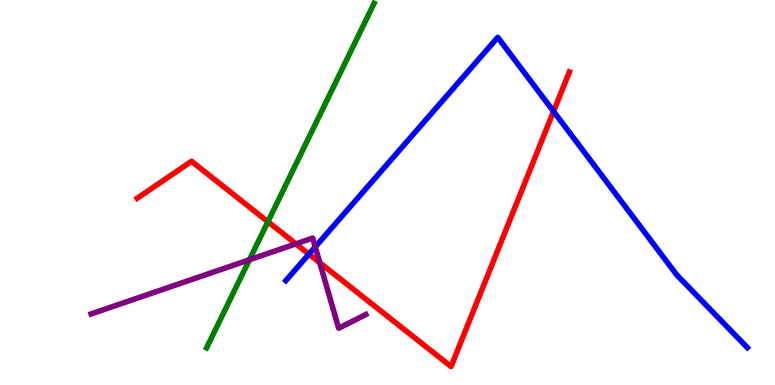[{'lines': ['blue', 'red'], 'intersections': [{'x': 3.99, 'y': 3.4}, {'x': 7.14, 'y': 7.11}]}, {'lines': ['green', 'red'], 'intersections': [{'x': 3.46, 'y': 4.24}]}, {'lines': ['purple', 'red'], 'intersections': [{'x': 3.82, 'y': 3.67}, {'x': 4.13, 'y': 3.18}]}, {'lines': ['blue', 'green'], 'intersections': []}, {'lines': ['blue', 'purple'], 'intersections': [{'x': 4.07, 'y': 3.59}]}, {'lines': ['green', 'purple'], 'intersections': [{'x': 3.22, 'y': 3.25}]}]